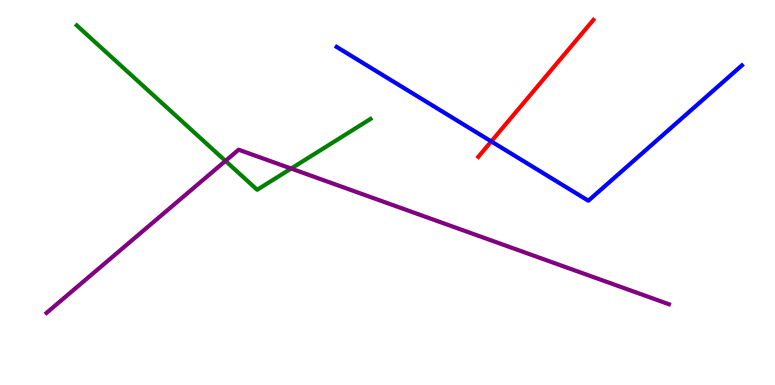[{'lines': ['blue', 'red'], 'intersections': [{'x': 6.34, 'y': 6.33}]}, {'lines': ['green', 'red'], 'intersections': []}, {'lines': ['purple', 'red'], 'intersections': []}, {'lines': ['blue', 'green'], 'intersections': []}, {'lines': ['blue', 'purple'], 'intersections': []}, {'lines': ['green', 'purple'], 'intersections': [{'x': 2.91, 'y': 5.82}, {'x': 3.76, 'y': 5.62}]}]